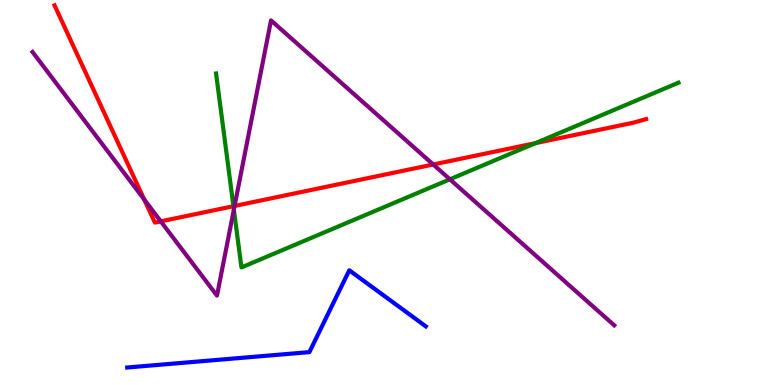[{'lines': ['blue', 'red'], 'intersections': []}, {'lines': ['green', 'red'], 'intersections': [{'x': 3.01, 'y': 4.64}, {'x': 6.91, 'y': 6.28}]}, {'lines': ['purple', 'red'], 'intersections': [{'x': 1.86, 'y': 4.82}, {'x': 2.07, 'y': 4.25}, {'x': 3.03, 'y': 4.65}, {'x': 5.59, 'y': 5.73}]}, {'lines': ['blue', 'green'], 'intersections': []}, {'lines': ['blue', 'purple'], 'intersections': []}, {'lines': ['green', 'purple'], 'intersections': [{'x': 3.02, 'y': 4.56}, {'x': 5.81, 'y': 5.34}]}]